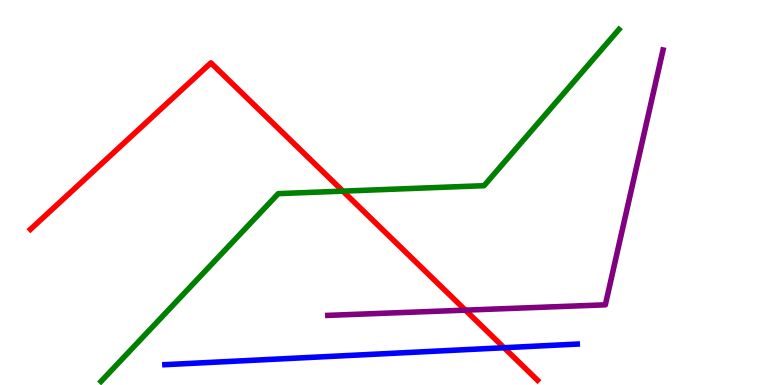[{'lines': ['blue', 'red'], 'intersections': [{'x': 6.5, 'y': 0.968}]}, {'lines': ['green', 'red'], 'intersections': [{'x': 4.42, 'y': 5.04}]}, {'lines': ['purple', 'red'], 'intersections': [{'x': 6.01, 'y': 1.94}]}, {'lines': ['blue', 'green'], 'intersections': []}, {'lines': ['blue', 'purple'], 'intersections': []}, {'lines': ['green', 'purple'], 'intersections': []}]